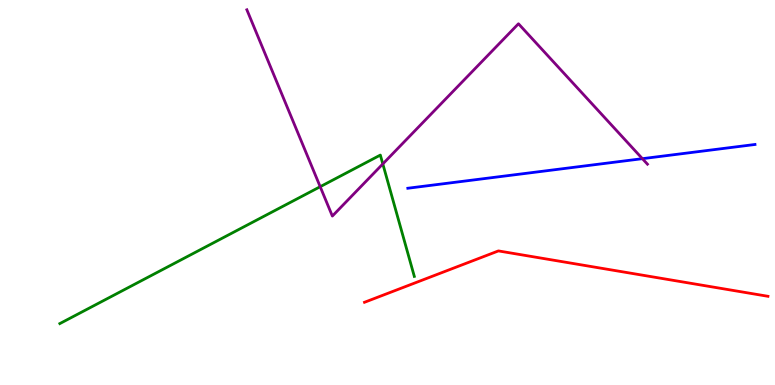[{'lines': ['blue', 'red'], 'intersections': []}, {'lines': ['green', 'red'], 'intersections': []}, {'lines': ['purple', 'red'], 'intersections': []}, {'lines': ['blue', 'green'], 'intersections': []}, {'lines': ['blue', 'purple'], 'intersections': [{'x': 8.29, 'y': 5.88}]}, {'lines': ['green', 'purple'], 'intersections': [{'x': 4.13, 'y': 5.15}, {'x': 4.94, 'y': 5.74}]}]